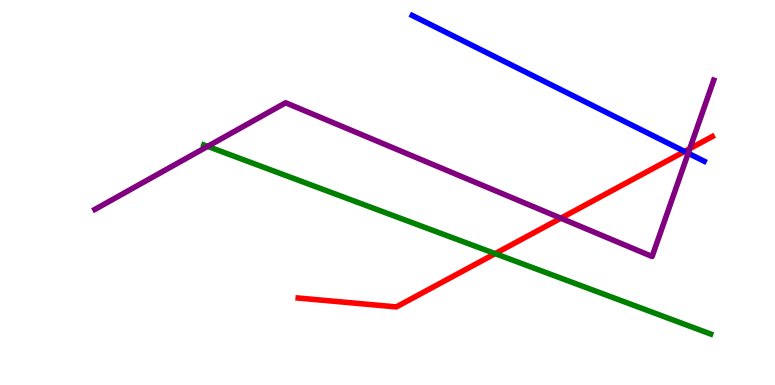[{'lines': ['blue', 'red'], 'intersections': [{'x': 8.83, 'y': 6.07}]}, {'lines': ['green', 'red'], 'intersections': [{'x': 6.39, 'y': 3.41}]}, {'lines': ['purple', 'red'], 'intersections': [{'x': 7.24, 'y': 4.33}, {'x': 8.9, 'y': 6.14}]}, {'lines': ['blue', 'green'], 'intersections': []}, {'lines': ['blue', 'purple'], 'intersections': [{'x': 8.88, 'y': 6.02}]}, {'lines': ['green', 'purple'], 'intersections': [{'x': 2.68, 'y': 6.2}]}]